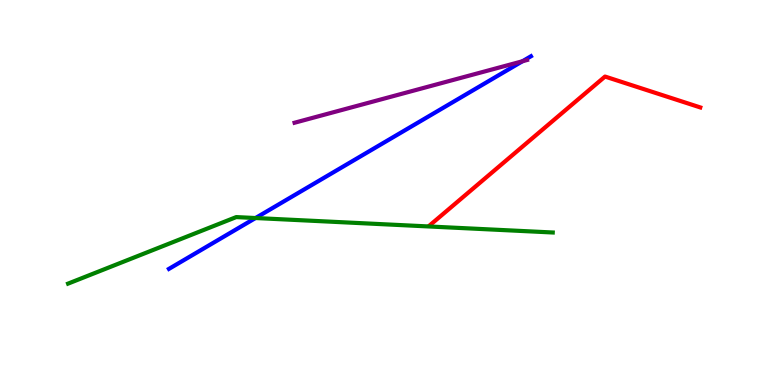[{'lines': ['blue', 'red'], 'intersections': []}, {'lines': ['green', 'red'], 'intersections': []}, {'lines': ['purple', 'red'], 'intersections': []}, {'lines': ['blue', 'green'], 'intersections': [{'x': 3.3, 'y': 4.34}]}, {'lines': ['blue', 'purple'], 'intersections': [{'x': 6.74, 'y': 8.41}]}, {'lines': ['green', 'purple'], 'intersections': []}]